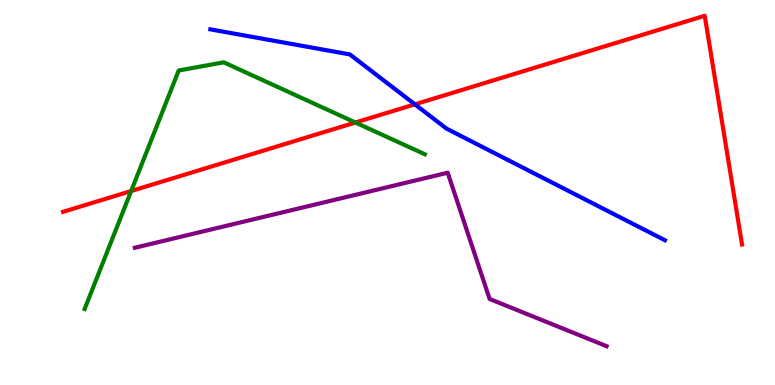[{'lines': ['blue', 'red'], 'intersections': [{'x': 5.35, 'y': 7.29}]}, {'lines': ['green', 'red'], 'intersections': [{'x': 1.69, 'y': 5.04}, {'x': 4.59, 'y': 6.82}]}, {'lines': ['purple', 'red'], 'intersections': []}, {'lines': ['blue', 'green'], 'intersections': []}, {'lines': ['blue', 'purple'], 'intersections': []}, {'lines': ['green', 'purple'], 'intersections': []}]